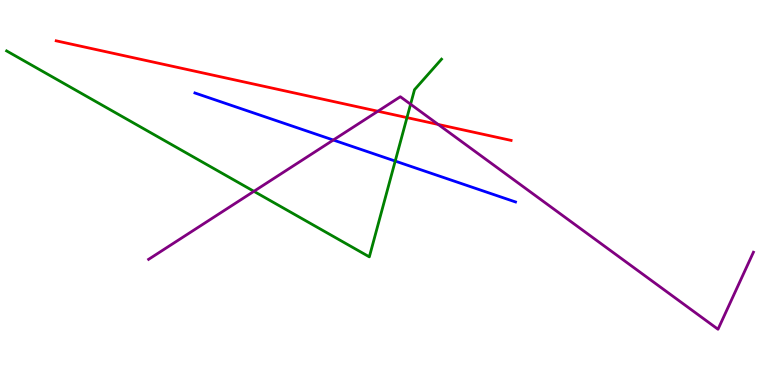[{'lines': ['blue', 'red'], 'intersections': []}, {'lines': ['green', 'red'], 'intersections': [{'x': 5.25, 'y': 6.95}]}, {'lines': ['purple', 'red'], 'intersections': [{'x': 4.88, 'y': 7.11}, {'x': 5.65, 'y': 6.77}]}, {'lines': ['blue', 'green'], 'intersections': [{'x': 5.1, 'y': 5.82}]}, {'lines': ['blue', 'purple'], 'intersections': [{'x': 4.3, 'y': 6.36}]}, {'lines': ['green', 'purple'], 'intersections': [{'x': 3.28, 'y': 5.03}, {'x': 5.3, 'y': 7.29}]}]